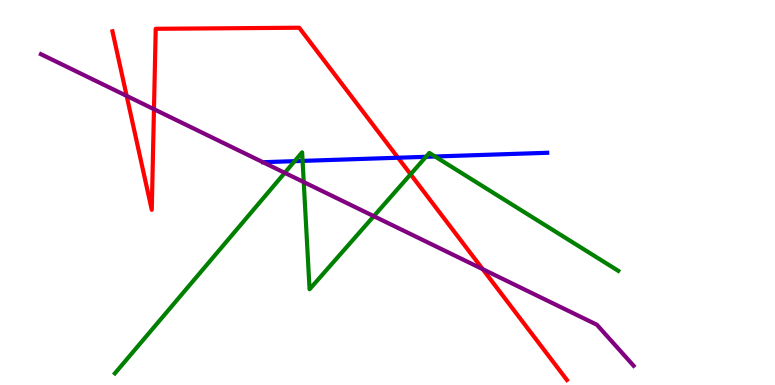[{'lines': ['blue', 'red'], 'intersections': [{'x': 5.14, 'y': 5.9}]}, {'lines': ['green', 'red'], 'intersections': [{'x': 5.3, 'y': 5.47}]}, {'lines': ['purple', 'red'], 'intersections': [{'x': 1.63, 'y': 7.51}, {'x': 1.99, 'y': 7.16}, {'x': 6.23, 'y': 3.01}]}, {'lines': ['blue', 'green'], 'intersections': [{'x': 3.8, 'y': 5.81}, {'x': 3.9, 'y': 5.82}, {'x': 5.5, 'y': 5.93}, {'x': 5.61, 'y': 5.94}]}, {'lines': ['blue', 'purple'], 'intersections': []}, {'lines': ['green', 'purple'], 'intersections': [{'x': 3.67, 'y': 5.51}, {'x': 3.92, 'y': 5.27}, {'x': 4.82, 'y': 4.39}]}]